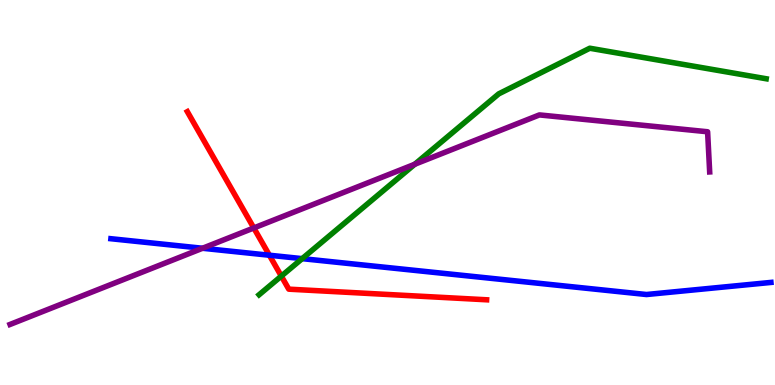[{'lines': ['blue', 'red'], 'intersections': [{'x': 3.48, 'y': 3.37}]}, {'lines': ['green', 'red'], 'intersections': [{'x': 3.63, 'y': 2.83}]}, {'lines': ['purple', 'red'], 'intersections': [{'x': 3.27, 'y': 4.08}]}, {'lines': ['blue', 'green'], 'intersections': [{'x': 3.9, 'y': 3.28}]}, {'lines': ['blue', 'purple'], 'intersections': [{'x': 2.61, 'y': 3.55}]}, {'lines': ['green', 'purple'], 'intersections': [{'x': 5.35, 'y': 5.73}]}]